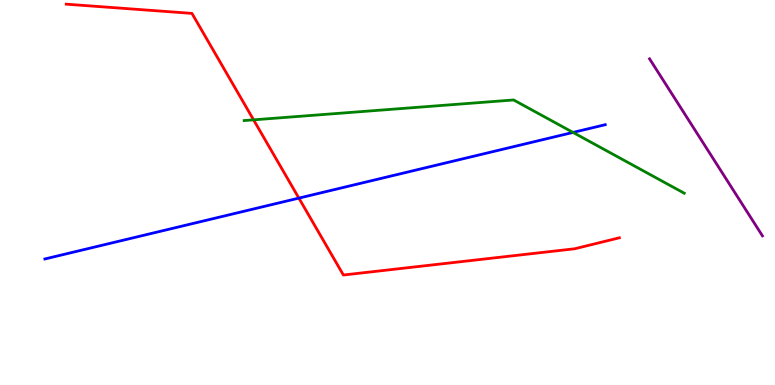[{'lines': ['blue', 'red'], 'intersections': [{'x': 3.86, 'y': 4.85}]}, {'lines': ['green', 'red'], 'intersections': [{'x': 3.27, 'y': 6.89}]}, {'lines': ['purple', 'red'], 'intersections': []}, {'lines': ['blue', 'green'], 'intersections': [{'x': 7.39, 'y': 6.56}]}, {'lines': ['blue', 'purple'], 'intersections': []}, {'lines': ['green', 'purple'], 'intersections': []}]